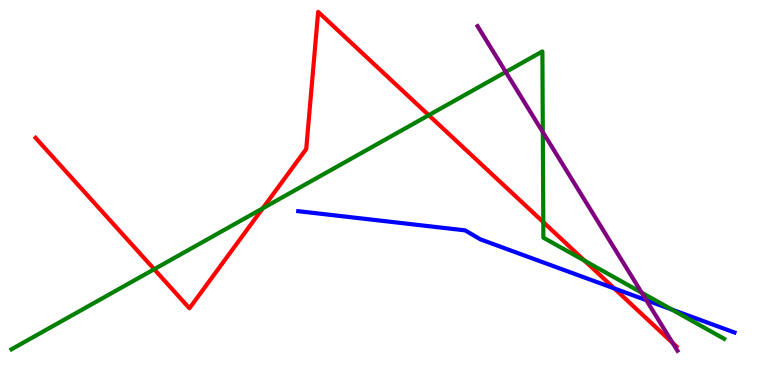[{'lines': ['blue', 'red'], 'intersections': [{'x': 7.93, 'y': 2.51}]}, {'lines': ['green', 'red'], 'intersections': [{'x': 1.99, 'y': 3.01}, {'x': 3.39, 'y': 4.59}, {'x': 5.53, 'y': 7.01}, {'x': 7.01, 'y': 4.23}, {'x': 7.54, 'y': 3.23}]}, {'lines': ['purple', 'red'], 'intersections': [{'x': 8.68, 'y': 1.09}]}, {'lines': ['blue', 'green'], 'intersections': [{'x': 8.67, 'y': 1.96}]}, {'lines': ['blue', 'purple'], 'intersections': [{'x': 8.34, 'y': 2.2}]}, {'lines': ['green', 'purple'], 'intersections': [{'x': 6.53, 'y': 8.13}, {'x': 7.0, 'y': 6.57}, {'x': 8.28, 'y': 2.4}]}]